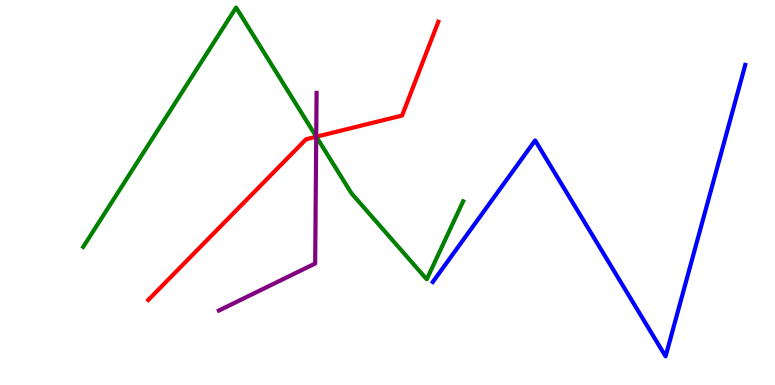[{'lines': ['blue', 'red'], 'intersections': []}, {'lines': ['green', 'red'], 'intersections': [{'x': 4.08, 'y': 6.45}]}, {'lines': ['purple', 'red'], 'intersections': [{'x': 4.08, 'y': 6.45}]}, {'lines': ['blue', 'green'], 'intersections': []}, {'lines': ['blue', 'purple'], 'intersections': []}, {'lines': ['green', 'purple'], 'intersections': [{'x': 4.08, 'y': 6.45}]}]